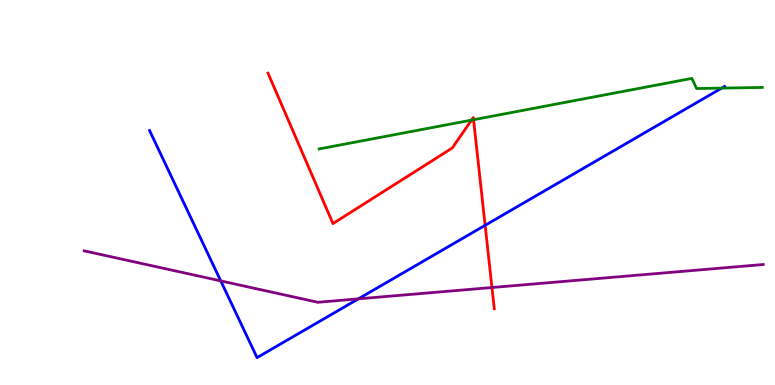[{'lines': ['blue', 'red'], 'intersections': [{'x': 6.26, 'y': 4.15}]}, {'lines': ['green', 'red'], 'intersections': [{'x': 6.08, 'y': 6.88}, {'x': 6.11, 'y': 6.89}]}, {'lines': ['purple', 'red'], 'intersections': [{'x': 6.35, 'y': 2.53}]}, {'lines': ['blue', 'green'], 'intersections': [{'x': 9.31, 'y': 7.71}]}, {'lines': ['blue', 'purple'], 'intersections': [{'x': 2.85, 'y': 2.7}, {'x': 4.62, 'y': 2.24}]}, {'lines': ['green', 'purple'], 'intersections': []}]